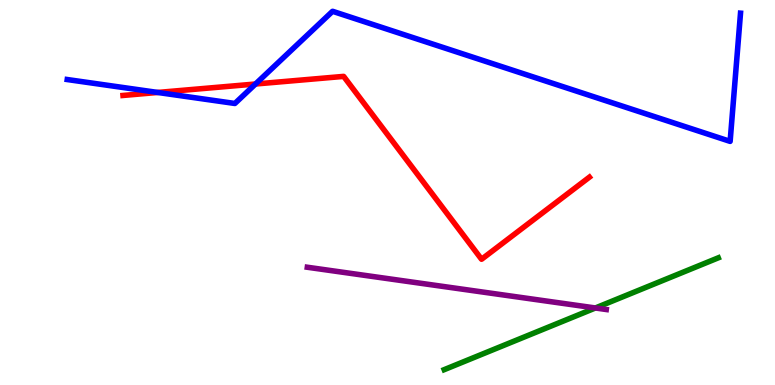[{'lines': ['blue', 'red'], 'intersections': [{'x': 2.04, 'y': 7.6}, {'x': 3.3, 'y': 7.82}]}, {'lines': ['green', 'red'], 'intersections': []}, {'lines': ['purple', 'red'], 'intersections': []}, {'lines': ['blue', 'green'], 'intersections': []}, {'lines': ['blue', 'purple'], 'intersections': []}, {'lines': ['green', 'purple'], 'intersections': [{'x': 7.68, 'y': 2.0}]}]